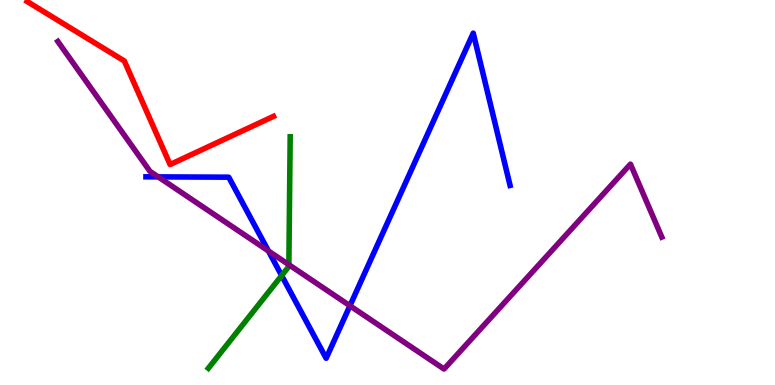[{'lines': ['blue', 'red'], 'intersections': []}, {'lines': ['green', 'red'], 'intersections': []}, {'lines': ['purple', 'red'], 'intersections': []}, {'lines': ['blue', 'green'], 'intersections': [{'x': 3.63, 'y': 2.84}]}, {'lines': ['blue', 'purple'], 'intersections': [{'x': 2.04, 'y': 5.41}, {'x': 3.46, 'y': 3.48}, {'x': 4.52, 'y': 2.06}]}, {'lines': ['green', 'purple'], 'intersections': [{'x': 3.73, 'y': 3.12}]}]